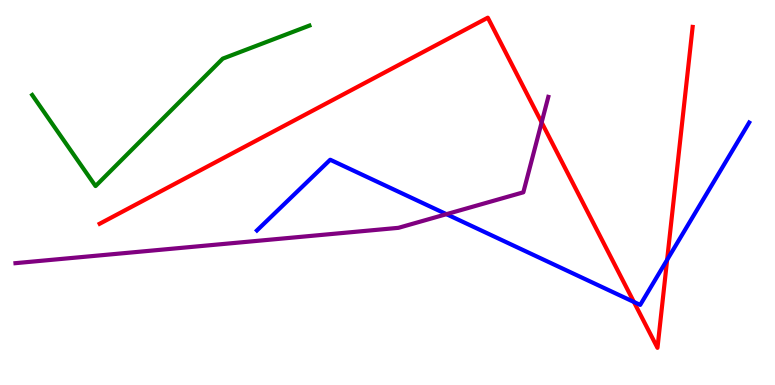[{'lines': ['blue', 'red'], 'intersections': [{'x': 8.18, 'y': 2.16}, {'x': 8.61, 'y': 3.25}]}, {'lines': ['green', 'red'], 'intersections': []}, {'lines': ['purple', 'red'], 'intersections': [{'x': 6.99, 'y': 6.82}]}, {'lines': ['blue', 'green'], 'intersections': []}, {'lines': ['blue', 'purple'], 'intersections': [{'x': 5.76, 'y': 4.44}]}, {'lines': ['green', 'purple'], 'intersections': []}]